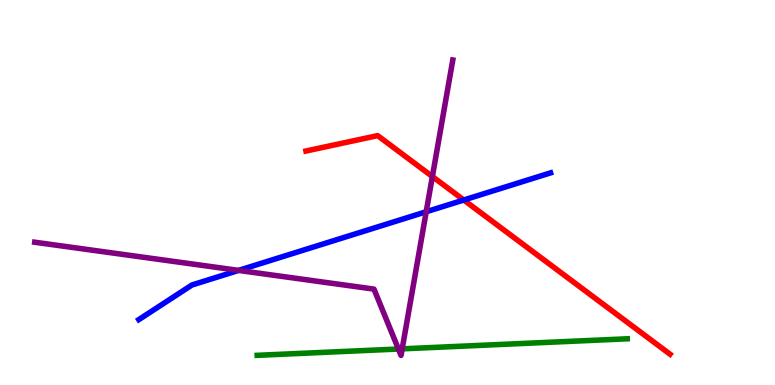[{'lines': ['blue', 'red'], 'intersections': [{'x': 5.98, 'y': 4.8}]}, {'lines': ['green', 'red'], 'intersections': []}, {'lines': ['purple', 'red'], 'intersections': [{'x': 5.58, 'y': 5.41}]}, {'lines': ['blue', 'green'], 'intersections': []}, {'lines': ['blue', 'purple'], 'intersections': [{'x': 3.08, 'y': 2.98}, {'x': 5.5, 'y': 4.5}]}, {'lines': ['green', 'purple'], 'intersections': [{'x': 5.14, 'y': 0.934}, {'x': 5.19, 'y': 0.939}]}]